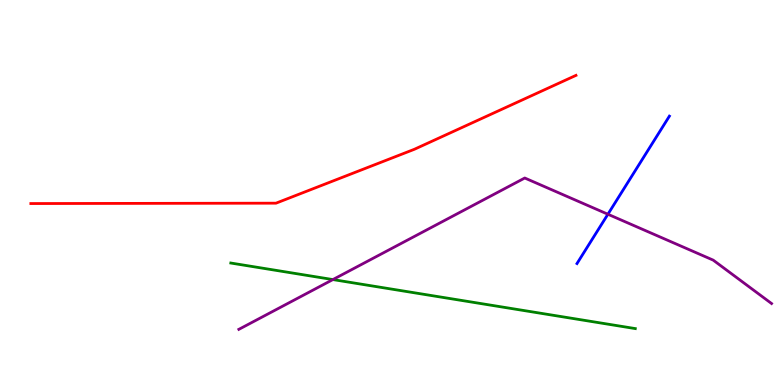[{'lines': ['blue', 'red'], 'intersections': []}, {'lines': ['green', 'red'], 'intersections': []}, {'lines': ['purple', 'red'], 'intersections': []}, {'lines': ['blue', 'green'], 'intersections': []}, {'lines': ['blue', 'purple'], 'intersections': [{'x': 7.84, 'y': 4.44}]}, {'lines': ['green', 'purple'], 'intersections': [{'x': 4.3, 'y': 2.74}]}]